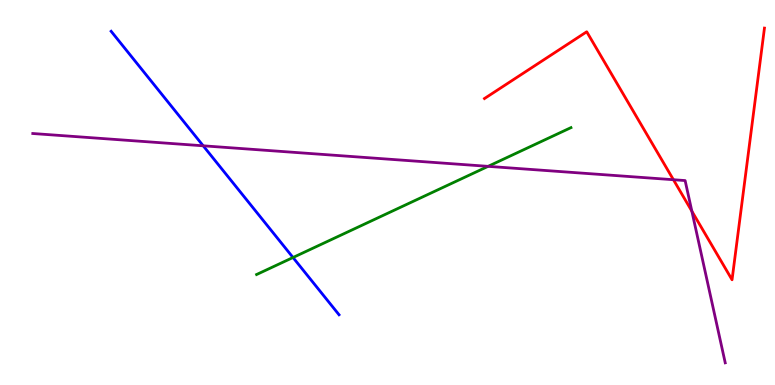[{'lines': ['blue', 'red'], 'intersections': []}, {'lines': ['green', 'red'], 'intersections': []}, {'lines': ['purple', 'red'], 'intersections': [{'x': 8.69, 'y': 5.33}, {'x': 8.93, 'y': 4.51}]}, {'lines': ['blue', 'green'], 'intersections': [{'x': 3.78, 'y': 3.31}]}, {'lines': ['blue', 'purple'], 'intersections': [{'x': 2.62, 'y': 6.21}]}, {'lines': ['green', 'purple'], 'intersections': [{'x': 6.3, 'y': 5.68}]}]